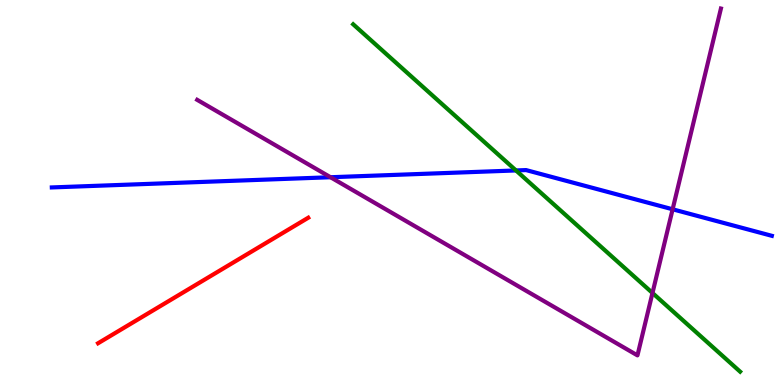[{'lines': ['blue', 'red'], 'intersections': []}, {'lines': ['green', 'red'], 'intersections': []}, {'lines': ['purple', 'red'], 'intersections': []}, {'lines': ['blue', 'green'], 'intersections': [{'x': 6.66, 'y': 5.57}]}, {'lines': ['blue', 'purple'], 'intersections': [{'x': 4.26, 'y': 5.4}, {'x': 8.68, 'y': 4.56}]}, {'lines': ['green', 'purple'], 'intersections': [{'x': 8.42, 'y': 2.39}]}]